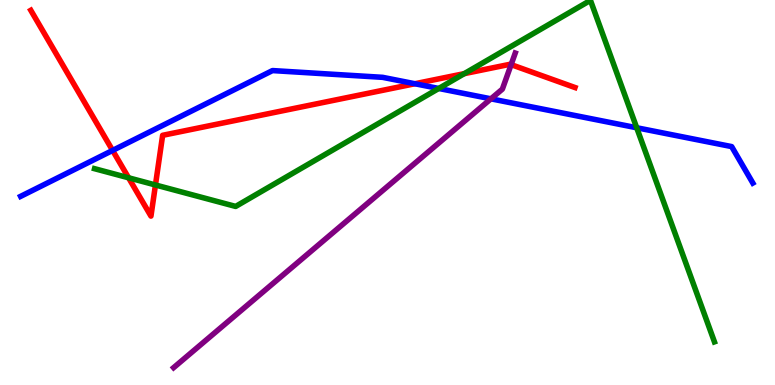[{'lines': ['blue', 'red'], 'intersections': [{'x': 1.45, 'y': 6.09}, {'x': 5.35, 'y': 7.82}]}, {'lines': ['green', 'red'], 'intersections': [{'x': 1.66, 'y': 5.38}, {'x': 2.01, 'y': 5.2}, {'x': 5.99, 'y': 8.09}]}, {'lines': ['purple', 'red'], 'intersections': [{'x': 6.6, 'y': 8.32}]}, {'lines': ['blue', 'green'], 'intersections': [{'x': 5.66, 'y': 7.7}, {'x': 8.22, 'y': 6.68}]}, {'lines': ['blue', 'purple'], 'intersections': [{'x': 6.33, 'y': 7.43}]}, {'lines': ['green', 'purple'], 'intersections': []}]